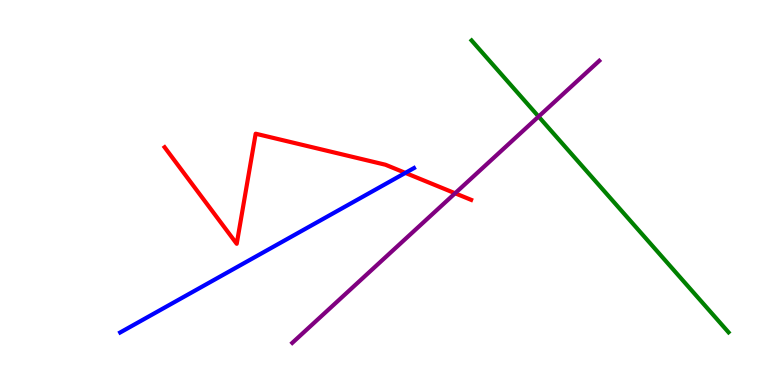[{'lines': ['blue', 'red'], 'intersections': [{'x': 5.23, 'y': 5.51}]}, {'lines': ['green', 'red'], 'intersections': []}, {'lines': ['purple', 'red'], 'intersections': [{'x': 5.87, 'y': 4.98}]}, {'lines': ['blue', 'green'], 'intersections': []}, {'lines': ['blue', 'purple'], 'intersections': []}, {'lines': ['green', 'purple'], 'intersections': [{'x': 6.95, 'y': 6.97}]}]